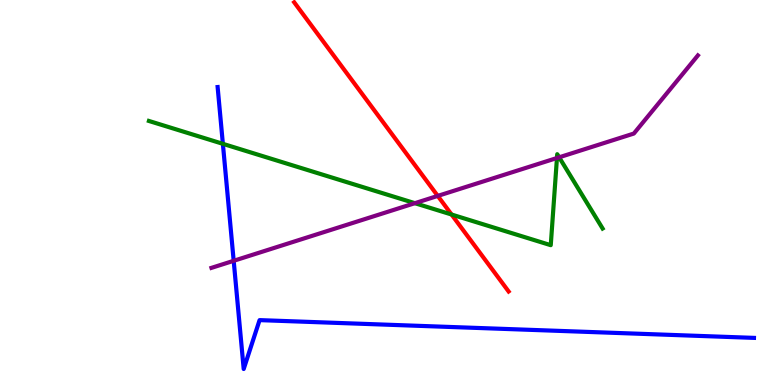[{'lines': ['blue', 'red'], 'intersections': []}, {'lines': ['green', 'red'], 'intersections': [{'x': 5.83, 'y': 4.43}]}, {'lines': ['purple', 'red'], 'intersections': [{'x': 5.65, 'y': 4.91}]}, {'lines': ['blue', 'green'], 'intersections': [{'x': 2.88, 'y': 6.26}]}, {'lines': ['blue', 'purple'], 'intersections': [{'x': 3.02, 'y': 3.23}]}, {'lines': ['green', 'purple'], 'intersections': [{'x': 5.35, 'y': 4.72}, {'x': 7.19, 'y': 5.9}, {'x': 7.21, 'y': 5.91}]}]